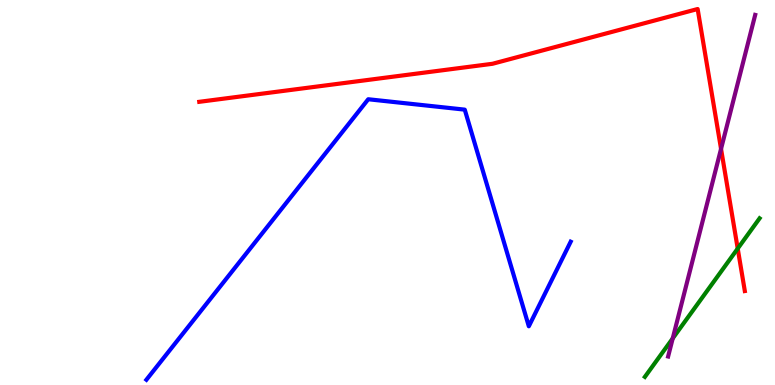[{'lines': ['blue', 'red'], 'intersections': []}, {'lines': ['green', 'red'], 'intersections': [{'x': 9.52, 'y': 3.54}]}, {'lines': ['purple', 'red'], 'intersections': [{'x': 9.3, 'y': 6.13}]}, {'lines': ['blue', 'green'], 'intersections': []}, {'lines': ['blue', 'purple'], 'intersections': []}, {'lines': ['green', 'purple'], 'intersections': [{'x': 8.68, 'y': 1.21}]}]